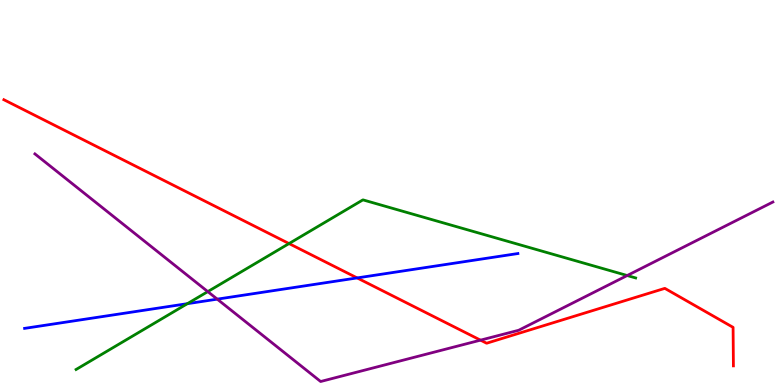[{'lines': ['blue', 'red'], 'intersections': [{'x': 4.61, 'y': 2.78}]}, {'lines': ['green', 'red'], 'intersections': [{'x': 3.73, 'y': 3.67}]}, {'lines': ['purple', 'red'], 'intersections': [{'x': 6.2, 'y': 1.16}]}, {'lines': ['blue', 'green'], 'intersections': [{'x': 2.42, 'y': 2.11}]}, {'lines': ['blue', 'purple'], 'intersections': [{'x': 2.8, 'y': 2.23}]}, {'lines': ['green', 'purple'], 'intersections': [{'x': 2.68, 'y': 2.43}, {'x': 8.09, 'y': 2.84}]}]